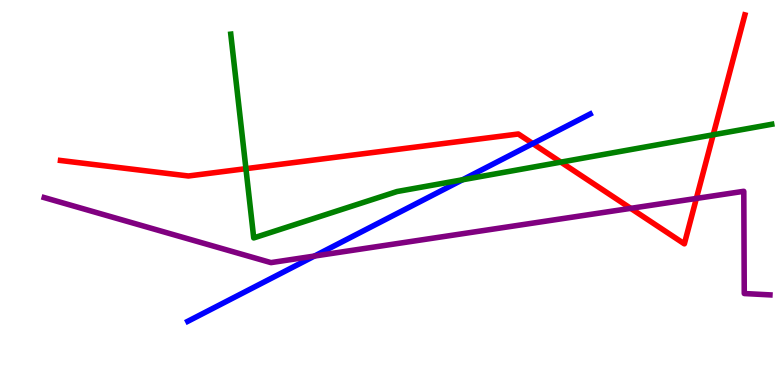[{'lines': ['blue', 'red'], 'intersections': [{'x': 6.87, 'y': 6.27}]}, {'lines': ['green', 'red'], 'intersections': [{'x': 3.17, 'y': 5.62}, {'x': 7.24, 'y': 5.79}, {'x': 9.2, 'y': 6.5}]}, {'lines': ['purple', 'red'], 'intersections': [{'x': 8.14, 'y': 4.59}, {'x': 8.99, 'y': 4.85}]}, {'lines': ['blue', 'green'], 'intersections': [{'x': 5.97, 'y': 5.33}]}, {'lines': ['blue', 'purple'], 'intersections': [{'x': 4.06, 'y': 3.35}]}, {'lines': ['green', 'purple'], 'intersections': []}]